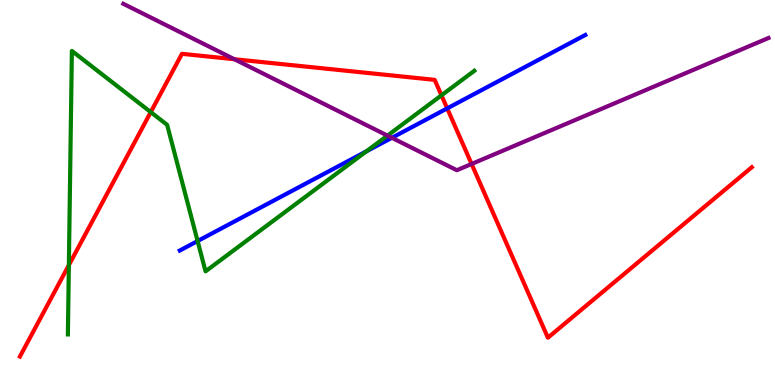[{'lines': ['blue', 'red'], 'intersections': [{'x': 5.77, 'y': 7.18}]}, {'lines': ['green', 'red'], 'intersections': [{'x': 0.889, 'y': 3.11}, {'x': 1.95, 'y': 7.09}, {'x': 5.7, 'y': 7.52}]}, {'lines': ['purple', 'red'], 'intersections': [{'x': 3.02, 'y': 8.46}, {'x': 6.09, 'y': 5.74}]}, {'lines': ['blue', 'green'], 'intersections': [{'x': 2.55, 'y': 3.74}, {'x': 4.73, 'y': 6.07}]}, {'lines': ['blue', 'purple'], 'intersections': [{'x': 5.06, 'y': 6.42}]}, {'lines': ['green', 'purple'], 'intersections': [{'x': 5.0, 'y': 6.48}]}]